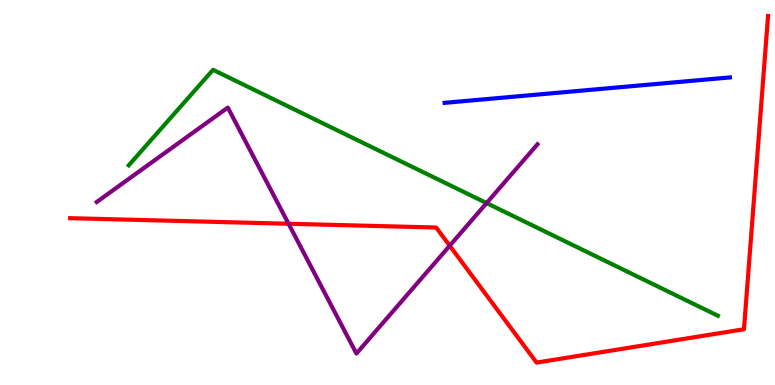[{'lines': ['blue', 'red'], 'intersections': []}, {'lines': ['green', 'red'], 'intersections': []}, {'lines': ['purple', 'red'], 'intersections': [{'x': 3.72, 'y': 4.19}, {'x': 5.8, 'y': 3.62}]}, {'lines': ['blue', 'green'], 'intersections': []}, {'lines': ['blue', 'purple'], 'intersections': []}, {'lines': ['green', 'purple'], 'intersections': [{'x': 6.28, 'y': 4.73}]}]